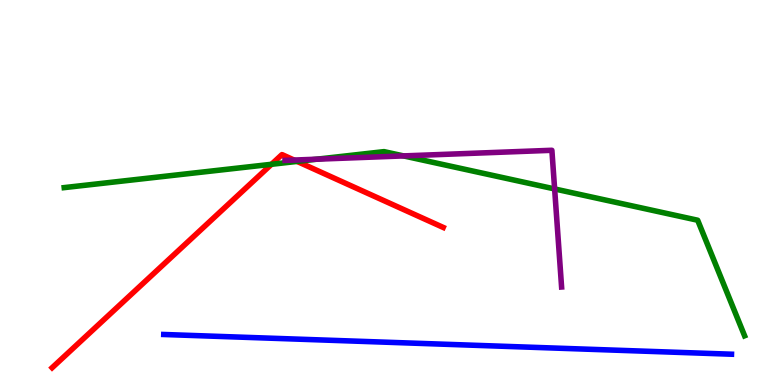[{'lines': ['blue', 'red'], 'intersections': []}, {'lines': ['green', 'red'], 'intersections': [{'x': 3.5, 'y': 5.73}, {'x': 3.83, 'y': 5.81}]}, {'lines': ['purple', 'red'], 'intersections': [{'x': 3.79, 'y': 5.84}]}, {'lines': ['blue', 'green'], 'intersections': []}, {'lines': ['blue', 'purple'], 'intersections': []}, {'lines': ['green', 'purple'], 'intersections': [{'x': 4.09, 'y': 5.86}, {'x': 5.21, 'y': 5.95}, {'x': 7.16, 'y': 5.09}]}]